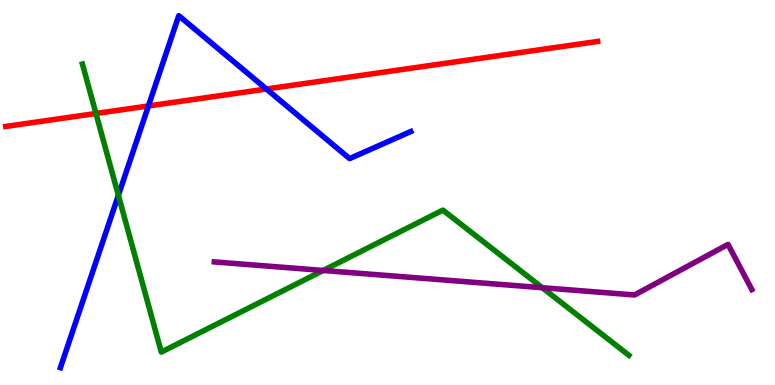[{'lines': ['blue', 'red'], 'intersections': [{'x': 1.92, 'y': 7.25}, {'x': 3.44, 'y': 7.69}]}, {'lines': ['green', 'red'], 'intersections': [{'x': 1.24, 'y': 7.05}]}, {'lines': ['purple', 'red'], 'intersections': []}, {'lines': ['blue', 'green'], 'intersections': [{'x': 1.53, 'y': 4.93}]}, {'lines': ['blue', 'purple'], 'intersections': []}, {'lines': ['green', 'purple'], 'intersections': [{'x': 4.17, 'y': 2.97}, {'x': 7.0, 'y': 2.53}]}]